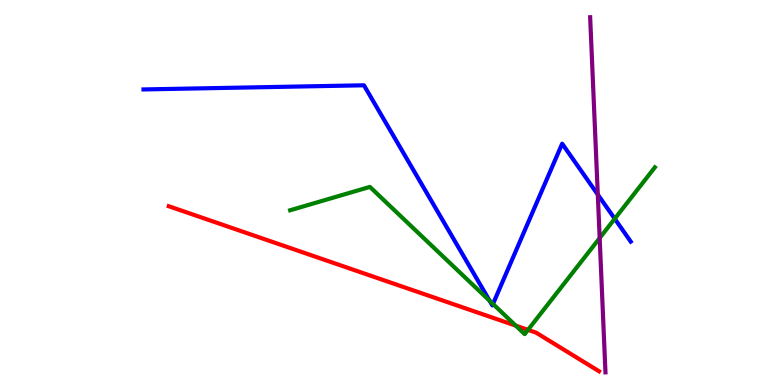[{'lines': ['blue', 'red'], 'intersections': []}, {'lines': ['green', 'red'], 'intersections': [{'x': 6.66, 'y': 1.54}, {'x': 6.81, 'y': 1.43}]}, {'lines': ['purple', 'red'], 'intersections': []}, {'lines': ['blue', 'green'], 'intersections': [{'x': 6.32, 'y': 2.19}, {'x': 6.36, 'y': 2.1}, {'x': 7.93, 'y': 4.32}]}, {'lines': ['blue', 'purple'], 'intersections': [{'x': 7.71, 'y': 4.95}]}, {'lines': ['green', 'purple'], 'intersections': [{'x': 7.74, 'y': 3.82}]}]